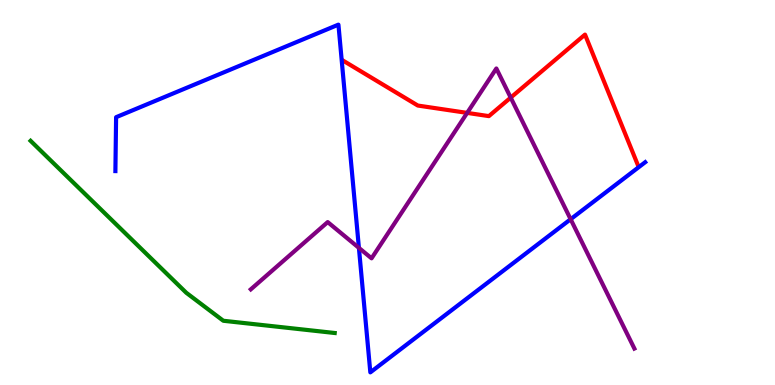[{'lines': ['blue', 'red'], 'intersections': []}, {'lines': ['green', 'red'], 'intersections': []}, {'lines': ['purple', 'red'], 'intersections': [{'x': 6.03, 'y': 7.07}, {'x': 6.59, 'y': 7.46}]}, {'lines': ['blue', 'green'], 'intersections': []}, {'lines': ['blue', 'purple'], 'intersections': [{'x': 4.63, 'y': 3.56}, {'x': 7.36, 'y': 4.31}]}, {'lines': ['green', 'purple'], 'intersections': []}]